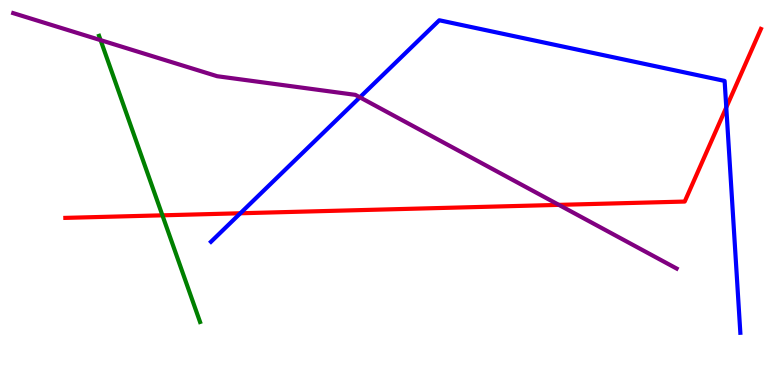[{'lines': ['blue', 'red'], 'intersections': [{'x': 3.1, 'y': 4.46}, {'x': 9.37, 'y': 7.21}]}, {'lines': ['green', 'red'], 'intersections': [{'x': 2.1, 'y': 4.41}]}, {'lines': ['purple', 'red'], 'intersections': [{'x': 7.21, 'y': 4.68}]}, {'lines': ['blue', 'green'], 'intersections': []}, {'lines': ['blue', 'purple'], 'intersections': [{'x': 4.64, 'y': 7.47}]}, {'lines': ['green', 'purple'], 'intersections': [{'x': 1.3, 'y': 8.96}]}]